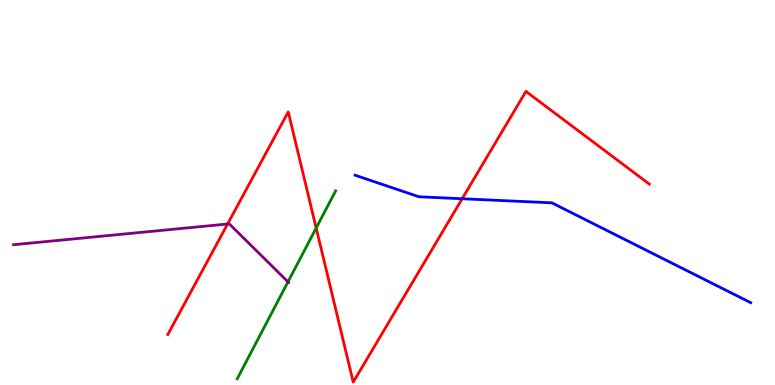[{'lines': ['blue', 'red'], 'intersections': [{'x': 5.96, 'y': 4.84}]}, {'lines': ['green', 'red'], 'intersections': [{'x': 4.08, 'y': 4.08}]}, {'lines': ['purple', 'red'], 'intersections': [{'x': 2.94, 'y': 4.18}]}, {'lines': ['blue', 'green'], 'intersections': []}, {'lines': ['blue', 'purple'], 'intersections': []}, {'lines': ['green', 'purple'], 'intersections': [{'x': 3.72, 'y': 2.68}]}]